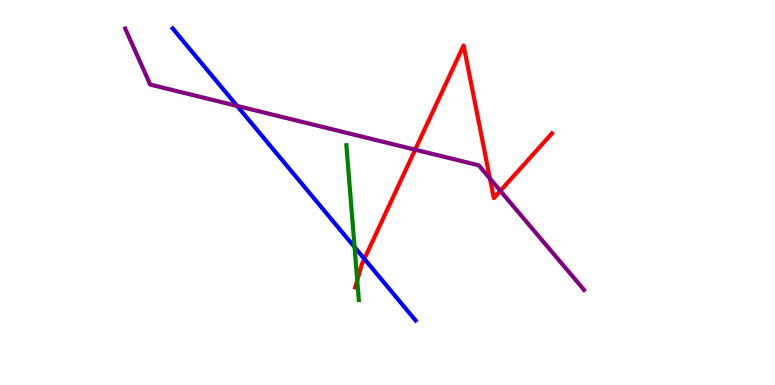[{'lines': ['blue', 'red'], 'intersections': [{'x': 4.7, 'y': 3.28}]}, {'lines': ['green', 'red'], 'intersections': [{'x': 4.61, 'y': 2.72}]}, {'lines': ['purple', 'red'], 'intersections': [{'x': 5.36, 'y': 6.11}, {'x': 6.32, 'y': 5.36}, {'x': 6.46, 'y': 5.04}]}, {'lines': ['blue', 'green'], 'intersections': [{'x': 4.58, 'y': 3.58}]}, {'lines': ['blue', 'purple'], 'intersections': [{'x': 3.06, 'y': 7.25}]}, {'lines': ['green', 'purple'], 'intersections': []}]